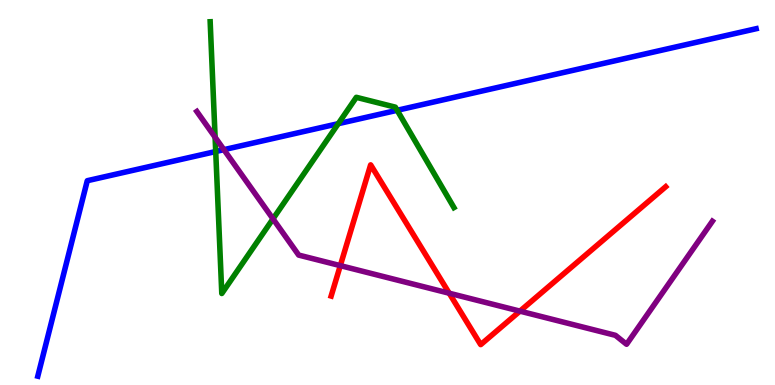[{'lines': ['blue', 'red'], 'intersections': []}, {'lines': ['green', 'red'], 'intersections': []}, {'lines': ['purple', 'red'], 'intersections': [{'x': 4.39, 'y': 3.1}, {'x': 5.8, 'y': 2.38}, {'x': 6.71, 'y': 1.92}]}, {'lines': ['blue', 'green'], 'intersections': [{'x': 2.78, 'y': 6.06}, {'x': 4.36, 'y': 6.79}, {'x': 5.12, 'y': 7.14}]}, {'lines': ['blue', 'purple'], 'intersections': [{'x': 2.89, 'y': 6.11}]}, {'lines': ['green', 'purple'], 'intersections': [{'x': 2.78, 'y': 6.43}, {'x': 3.52, 'y': 4.32}]}]